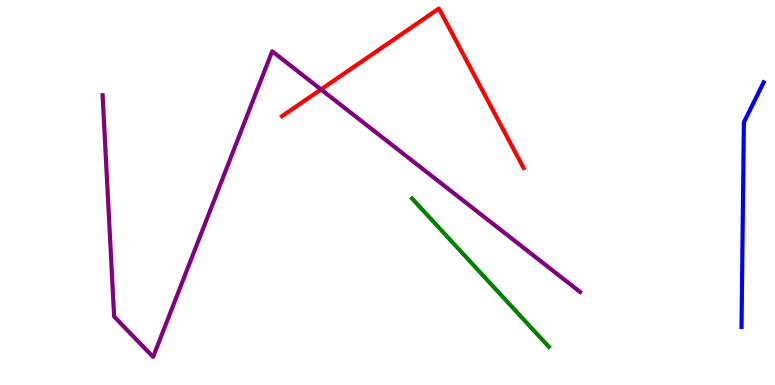[{'lines': ['blue', 'red'], 'intersections': []}, {'lines': ['green', 'red'], 'intersections': []}, {'lines': ['purple', 'red'], 'intersections': [{'x': 4.14, 'y': 7.68}]}, {'lines': ['blue', 'green'], 'intersections': []}, {'lines': ['blue', 'purple'], 'intersections': []}, {'lines': ['green', 'purple'], 'intersections': []}]